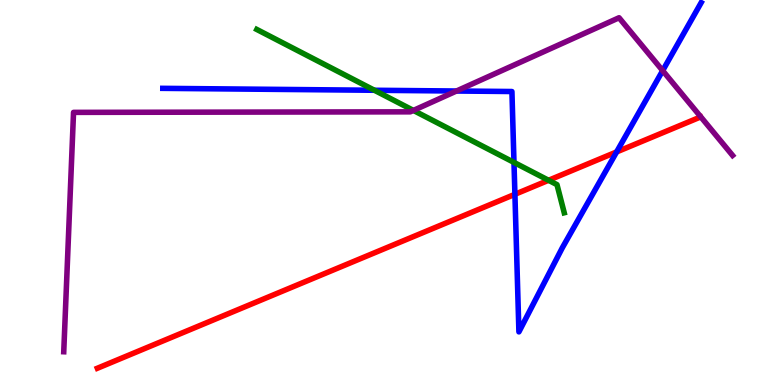[{'lines': ['blue', 'red'], 'intersections': [{'x': 6.64, 'y': 4.95}, {'x': 7.96, 'y': 6.05}]}, {'lines': ['green', 'red'], 'intersections': [{'x': 7.08, 'y': 5.32}]}, {'lines': ['purple', 'red'], 'intersections': []}, {'lines': ['blue', 'green'], 'intersections': [{'x': 4.83, 'y': 7.66}, {'x': 6.63, 'y': 5.78}]}, {'lines': ['blue', 'purple'], 'intersections': [{'x': 5.89, 'y': 7.64}, {'x': 8.55, 'y': 8.17}]}, {'lines': ['green', 'purple'], 'intersections': [{'x': 5.33, 'y': 7.13}]}]